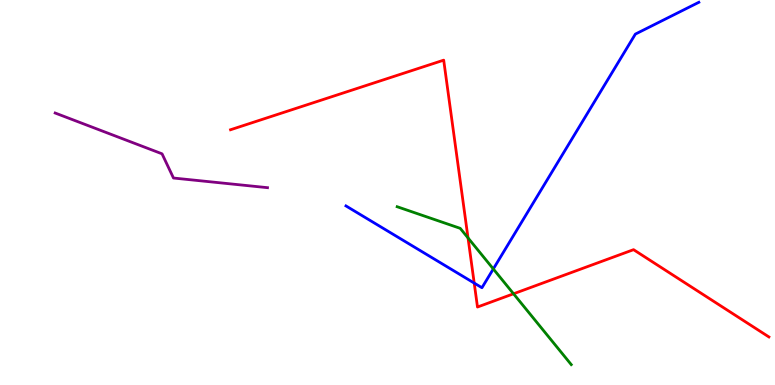[{'lines': ['blue', 'red'], 'intersections': [{'x': 6.12, 'y': 2.65}]}, {'lines': ['green', 'red'], 'intersections': [{'x': 6.04, 'y': 3.82}, {'x': 6.63, 'y': 2.37}]}, {'lines': ['purple', 'red'], 'intersections': []}, {'lines': ['blue', 'green'], 'intersections': [{'x': 6.37, 'y': 3.01}]}, {'lines': ['blue', 'purple'], 'intersections': []}, {'lines': ['green', 'purple'], 'intersections': []}]